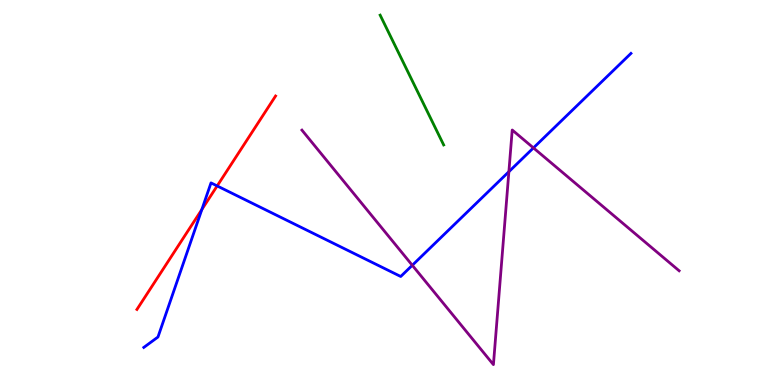[{'lines': ['blue', 'red'], 'intersections': [{'x': 2.6, 'y': 4.56}, {'x': 2.8, 'y': 5.17}]}, {'lines': ['green', 'red'], 'intersections': []}, {'lines': ['purple', 'red'], 'intersections': []}, {'lines': ['blue', 'green'], 'intersections': []}, {'lines': ['blue', 'purple'], 'intersections': [{'x': 5.32, 'y': 3.11}, {'x': 6.57, 'y': 5.54}, {'x': 6.88, 'y': 6.16}]}, {'lines': ['green', 'purple'], 'intersections': []}]